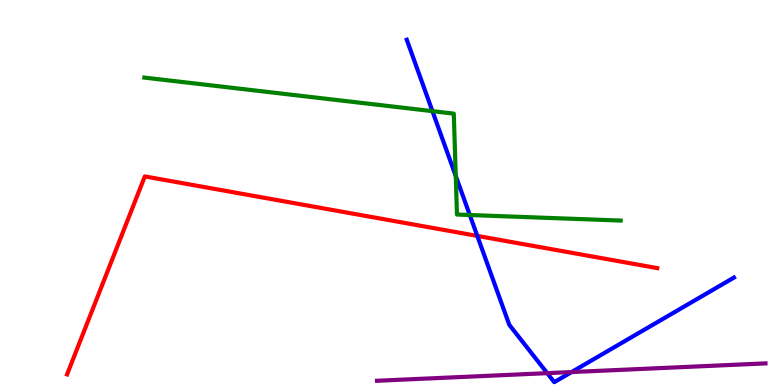[{'lines': ['blue', 'red'], 'intersections': [{'x': 6.16, 'y': 3.87}]}, {'lines': ['green', 'red'], 'intersections': []}, {'lines': ['purple', 'red'], 'intersections': []}, {'lines': ['blue', 'green'], 'intersections': [{'x': 5.58, 'y': 7.11}, {'x': 5.88, 'y': 5.43}, {'x': 6.06, 'y': 4.42}]}, {'lines': ['blue', 'purple'], 'intersections': [{'x': 7.06, 'y': 0.308}, {'x': 7.38, 'y': 0.336}]}, {'lines': ['green', 'purple'], 'intersections': []}]